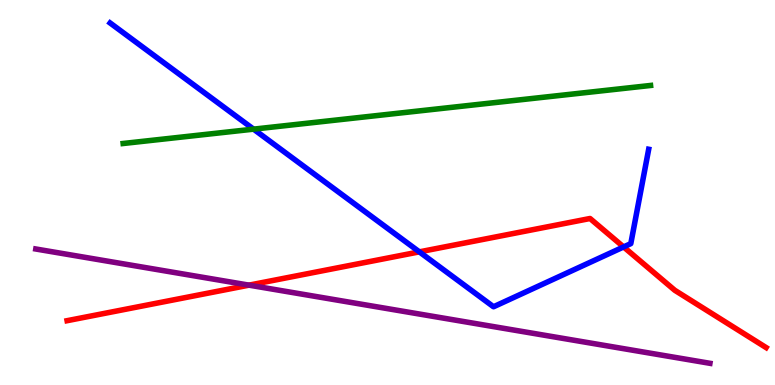[{'lines': ['blue', 'red'], 'intersections': [{'x': 5.41, 'y': 3.46}, {'x': 8.05, 'y': 3.59}]}, {'lines': ['green', 'red'], 'intersections': []}, {'lines': ['purple', 'red'], 'intersections': [{'x': 3.21, 'y': 2.59}]}, {'lines': ['blue', 'green'], 'intersections': [{'x': 3.27, 'y': 6.65}]}, {'lines': ['blue', 'purple'], 'intersections': []}, {'lines': ['green', 'purple'], 'intersections': []}]